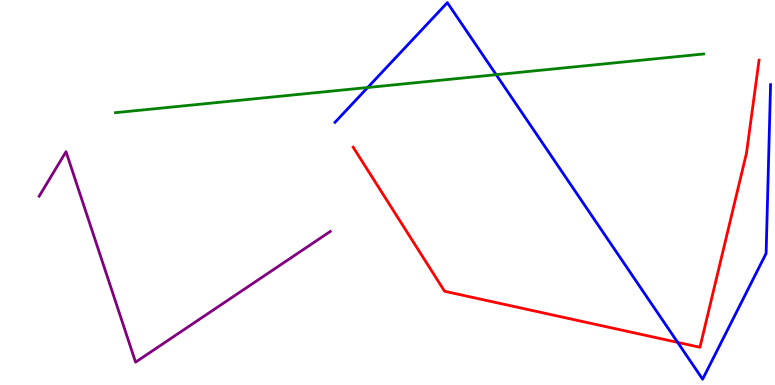[{'lines': ['blue', 'red'], 'intersections': [{'x': 8.74, 'y': 1.11}]}, {'lines': ['green', 'red'], 'intersections': []}, {'lines': ['purple', 'red'], 'intersections': []}, {'lines': ['blue', 'green'], 'intersections': [{'x': 4.74, 'y': 7.73}, {'x': 6.4, 'y': 8.06}]}, {'lines': ['blue', 'purple'], 'intersections': []}, {'lines': ['green', 'purple'], 'intersections': []}]